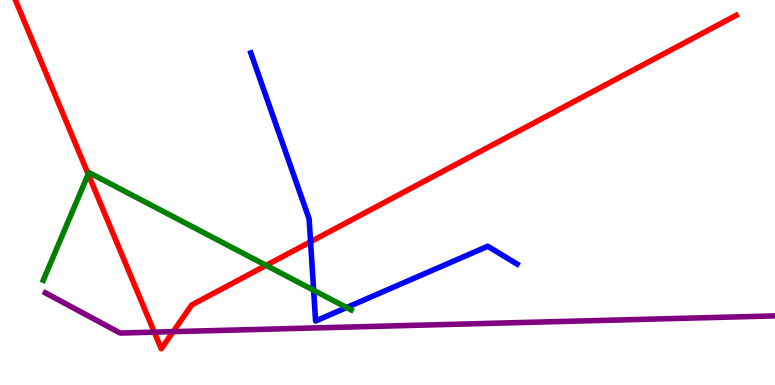[{'lines': ['blue', 'red'], 'intersections': [{'x': 4.01, 'y': 3.72}]}, {'lines': ['green', 'red'], 'intersections': [{'x': 1.14, 'y': 5.48}, {'x': 3.43, 'y': 3.11}]}, {'lines': ['purple', 'red'], 'intersections': [{'x': 1.99, 'y': 1.37}, {'x': 2.23, 'y': 1.39}]}, {'lines': ['blue', 'green'], 'intersections': [{'x': 4.05, 'y': 2.46}, {'x': 4.47, 'y': 2.01}]}, {'lines': ['blue', 'purple'], 'intersections': []}, {'lines': ['green', 'purple'], 'intersections': []}]